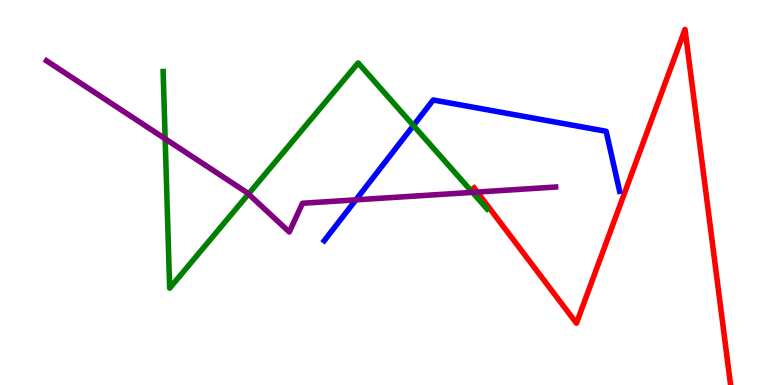[{'lines': ['blue', 'red'], 'intersections': []}, {'lines': ['green', 'red'], 'intersections': []}, {'lines': ['purple', 'red'], 'intersections': [{'x': 6.16, 'y': 5.01}]}, {'lines': ['blue', 'green'], 'intersections': [{'x': 5.33, 'y': 6.74}]}, {'lines': ['blue', 'purple'], 'intersections': [{'x': 4.59, 'y': 4.81}]}, {'lines': ['green', 'purple'], 'intersections': [{'x': 2.13, 'y': 6.39}, {'x': 3.21, 'y': 4.96}, {'x': 6.1, 'y': 5.0}]}]